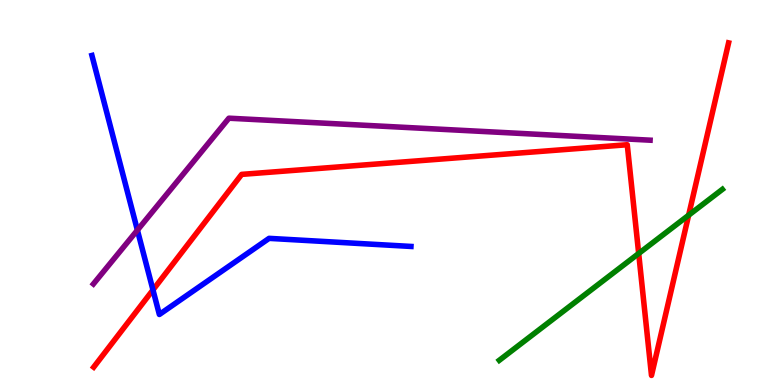[{'lines': ['blue', 'red'], 'intersections': [{'x': 1.97, 'y': 2.47}]}, {'lines': ['green', 'red'], 'intersections': [{'x': 8.24, 'y': 3.42}, {'x': 8.89, 'y': 4.41}]}, {'lines': ['purple', 'red'], 'intersections': []}, {'lines': ['blue', 'green'], 'intersections': []}, {'lines': ['blue', 'purple'], 'intersections': [{'x': 1.77, 'y': 4.02}]}, {'lines': ['green', 'purple'], 'intersections': []}]